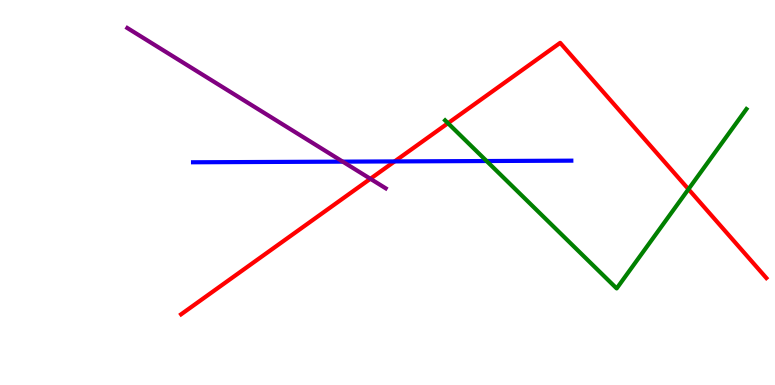[{'lines': ['blue', 'red'], 'intersections': [{'x': 5.09, 'y': 5.81}]}, {'lines': ['green', 'red'], 'intersections': [{'x': 5.78, 'y': 6.8}, {'x': 8.88, 'y': 5.09}]}, {'lines': ['purple', 'red'], 'intersections': [{'x': 4.78, 'y': 5.36}]}, {'lines': ['blue', 'green'], 'intersections': [{'x': 6.28, 'y': 5.82}]}, {'lines': ['blue', 'purple'], 'intersections': [{'x': 4.42, 'y': 5.8}]}, {'lines': ['green', 'purple'], 'intersections': []}]